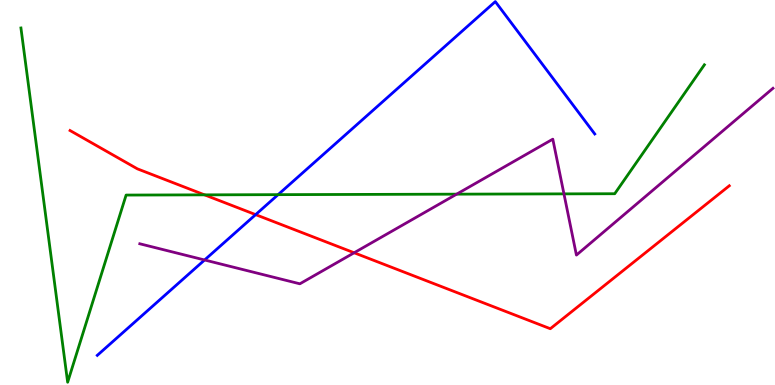[{'lines': ['blue', 'red'], 'intersections': [{'x': 3.3, 'y': 4.43}]}, {'lines': ['green', 'red'], 'intersections': [{'x': 2.64, 'y': 4.94}]}, {'lines': ['purple', 'red'], 'intersections': [{'x': 4.57, 'y': 3.43}]}, {'lines': ['blue', 'green'], 'intersections': [{'x': 3.59, 'y': 4.94}]}, {'lines': ['blue', 'purple'], 'intersections': [{'x': 2.64, 'y': 3.25}]}, {'lines': ['green', 'purple'], 'intersections': [{'x': 5.89, 'y': 4.96}, {'x': 7.28, 'y': 4.96}]}]